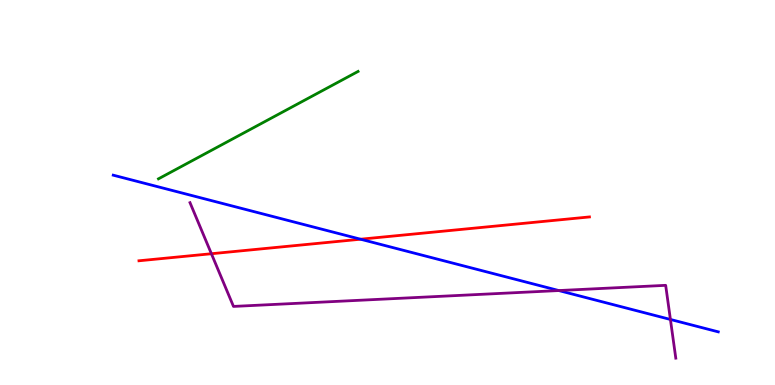[{'lines': ['blue', 'red'], 'intersections': [{'x': 4.65, 'y': 3.79}]}, {'lines': ['green', 'red'], 'intersections': []}, {'lines': ['purple', 'red'], 'intersections': [{'x': 2.73, 'y': 3.41}]}, {'lines': ['blue', 'green'], 'intersections': []}, {'lines': ['blue', 'purple'], 'intersections': [{'x': 7.21, 'y': 2.45}, {'x': 8.65, 'y': 1.7}]}, {'lines': ['green', 'purple'], 'intersections': []}]